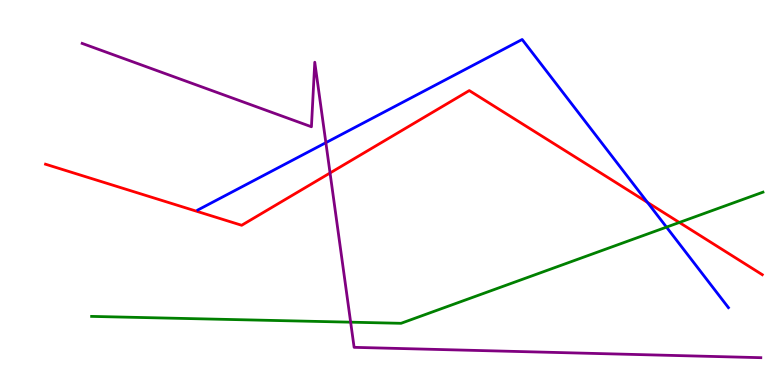[{'lines': ['blue', 'red'], 'intersections': [{'x': 8.35, 'y': 4.74}]}, {'lines': ['green', 'red'], 'intersections': [{'x': 8.77, 'y': 4.22}]}, {'lines': ['purple', 'red'], 'intersections': [{'x': 4.26, 'y': 5.51}]}, {'lines': ['blue', 'green'], 'intersections': [{'x': 8.6, 'y': 4.1}]}, {'lines': ['blue', 'purple'], 'intersections': [{'x': 4.2, 'y': 6.29}]}, {'lines': ['green', 'purple'], 'intersections': [{'x': 4.52, 'y': 1.63}]}]